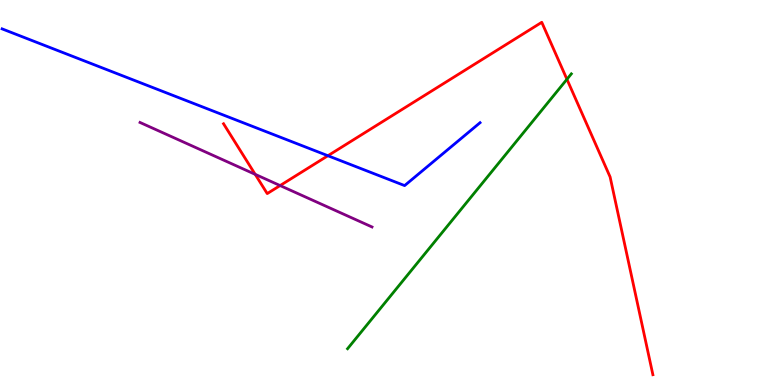[{'lines': ['blue', 'red'], 'intersections': [{'x': 4.23, 'y': 5.96}]}, {'lines': ['green', 'red'], 'intersections': [{'x': 7.32, 'y': 7.94}]}, {'lines': ['purple', 'red'], 'intersections': [{'x': 3.29, 'y': 5.47}, {'x': 3.61, 'y': 5.18}]}, {'lines': ['blue', 'green'], 'intersections': []}, {'lines': ['blue', 'purple'], 'intersections': []}, {'lines': ['green', 'purple'], 'intersections': []}]